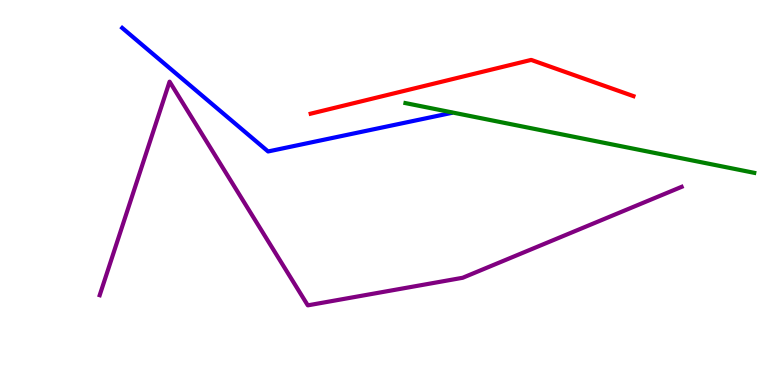[{'lines': ['blue', 'red'], 'intersections': []}, {'lines': ['green', 'red'], 'intersections': []}, {'lines': ['purple', 'red'], 'intersections': []}, {'lines': ['blue', 'green'], 'intersections': []}, {'lines': ['blue', 'purple'], 'intersections': []}, {'lines': ['green', 'purple'], 'intersections': []}]